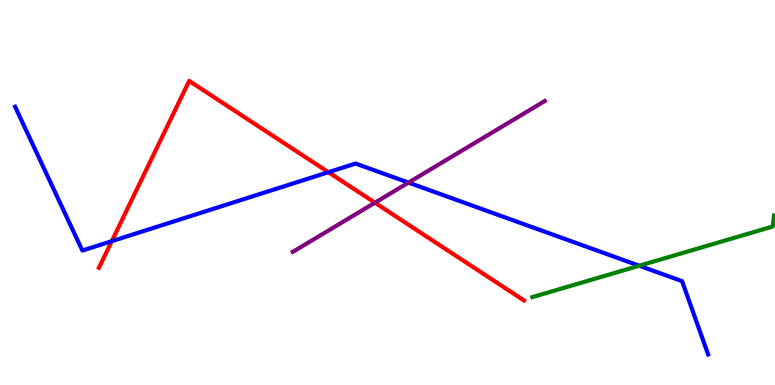[{'lines': ['blue', 'red'], 'intersections': [{'x': 1.44, 'y': 3.74}, {'x': 4.24, 'y': 5.53}]}, {'lines': ['green', 'red'], 'intersections': []}, {'lines': ['purple', 'red'], 'intersections': [{'x': 4.84, 'y': 4.73}]}, {'lines': ['blue', 'green'], 'intersections': [{'x': 8.25, 'y': 3.1}]}, {'lines': ['blue', 'purple'], 'intersections': [{'x': 5.27, 'y': 5.26}]}, {'lines': ['green', 'purple'], 'intersections': []}]